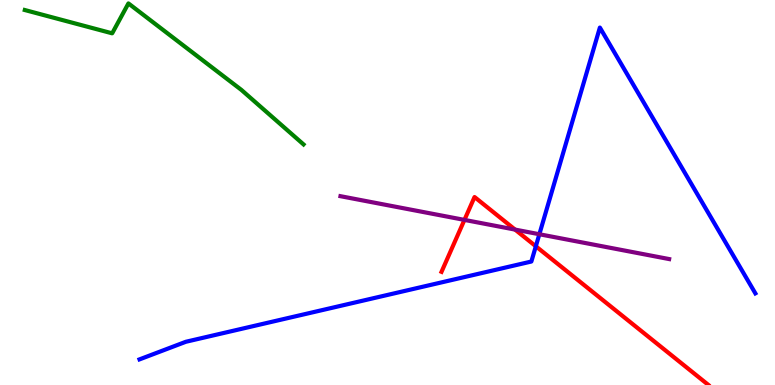[{'lines': ['blue', 'red'], 'intersections': [{'x': 6.91, 'y': 3.6}]}, {'lines': ['green', 'red'], 'intersections': []}, {'lines': ['purple', 'red'], 'intersections': [{'x': 5.99, 'y': 4.29}, {'x': 6.65, 'y': 4.04}]}, {'lines': ['blue', 'green'], 'intersections': []}, {'lines': ['blue', 'purple'], 'intersections': [{'x': 6.96, 'y': 3.92}]}, {'lines': ['green', 'purple'], 'intersections': []}]